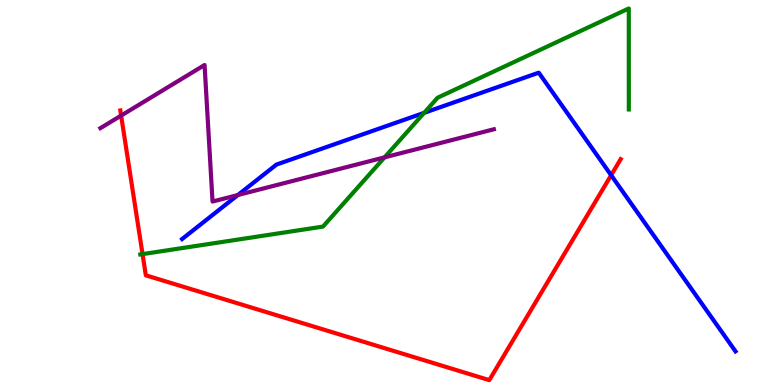[{'lines': ['blue', 'red'], 'intersections': [{'x': 7.89, 'y': 5.45}]}, {'lines': ['green', 'red'], 'intersections': [{'x': 1.84, 'y': 3.4}]}, {'lines': ['purple', 'red'], 'intersections': [{'x': 1.56, 'y': 7.0}]}, {'lines': ['blue', 'green'], 'intersections': [{'x': 5.47, 'y': 7.07}]}, {'lines': ['blue', 'purple'], 'intersections': [{'x': 3.07, 'y': 4.93}]}, {'lines': ['green', 'purple'], 'intersections': [{'x': 4.96, 'y': 5.91}]}]